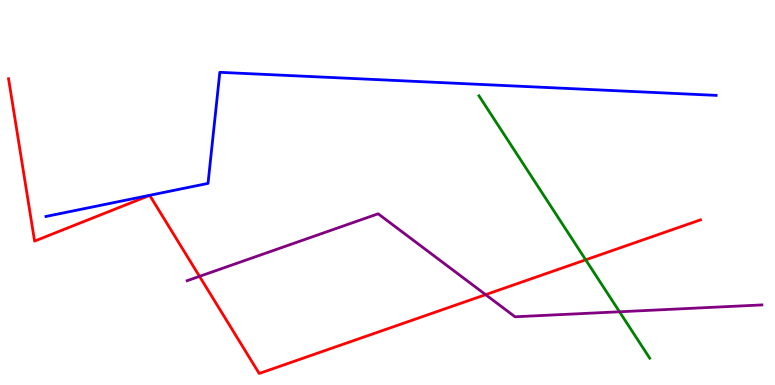[{'lines': ['blue', 'red'], 'intersections': []}, {'lines': ['green', 'red'], 'intersections': [{'x': 7.56, 'y': 3.25}]}, {'lines': ['purple', 'red'], 'intersections': [{'x': 2.57, 'y': 2.82}, {'x': 6.27, 'y': 2.35}]}, {'lines': ['blue', 'green'], 'intersections': []}, {'lines': ['blue', 'purple'], 'intersections': []}, {'lines': ['green', 'purple'], 'intersections': [{'x': 7.99, 'y': 1.9}]}]